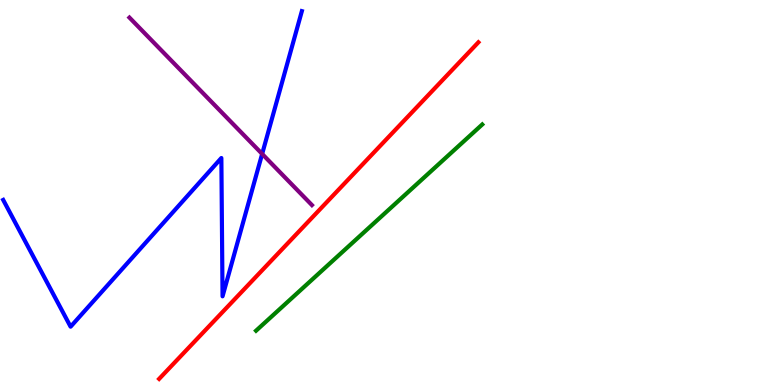[{'lines': ['blue', 'red'], 'intersections': []}, {'lines': ['green', 'red'], 'intersections': []}, {'lines': ['purple', 'red'], 'intersections': []}, {'lines': ['blue', 'green'], 'intersections': []}, {'lines': ['blue', 'purple'], 'intersections': [{'x': 3.38, 'y': 6.0}]}, {'lines': ['green', 'purple'], 'intersections': []}]